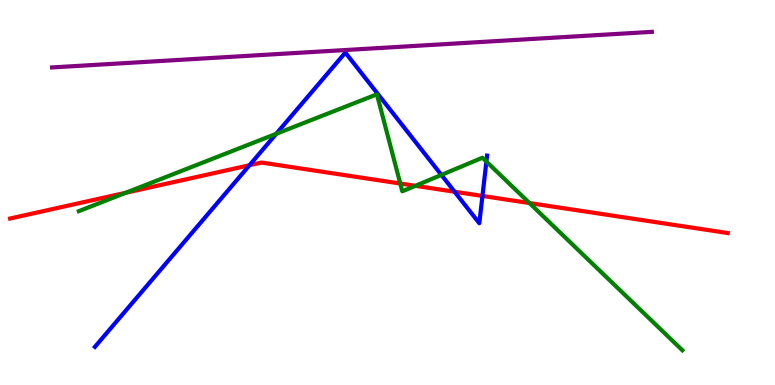[{'lines': ['blue', 'red'], 'intersections': [{'x': 3.22, 'y': 5.71}, {'x': 5.87, 'y': 5.02}, {'x': 6.23, 'y': 4.91}]}, {'lines': ['green', 'red'], 'intersections': [{'x': 1.62, 'y': 4.99}, {'x': 5.16, 'y': 5.23}, {'x': 5.36, 'y': 5.17}, {'x': 6.83, 'y': 4.73}]}, {'lines': ['purple', 'red'], 'intersections': []}, {'lines': ['blue', 'green'], 'intersections': [{'x': 3.56, 'y': 6.52}, {'x': 5.7, 'y': 5.46}, {'x': 6.28, 'y': 5.8}]}, {'lines': ['blue', 'purple'], 'intersections': []}, {'lines': ['green', 'purple'], 'intersections': []}]